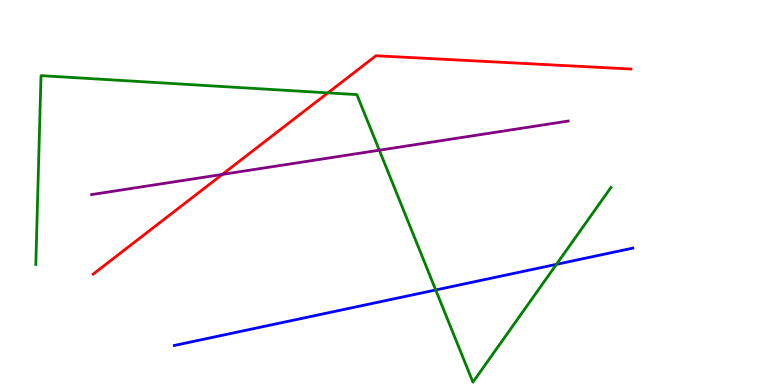[{'lines': ['blue', 'red'], 'intersections': []}, {'lines': ['green', 'red'], 'intersections': [{'x': 4.23, 'y': 7.59}]}, {'lines': ['purple', 'red'], 'intersections': [{'x': 2.87, 'y': 5.47}]}, {'lines': ['blue', 'green'], 'intersections': [{'x': 5.62, 'y': 2.47}, {'x': 7.18, 'y': 3.13}]}, {'lines': ['blue', 'purple'], 'intersections': []}, {'lines': ['green', 'purple'], 'intersections': [{'x': 4.89, 'y': 6.1}]}]